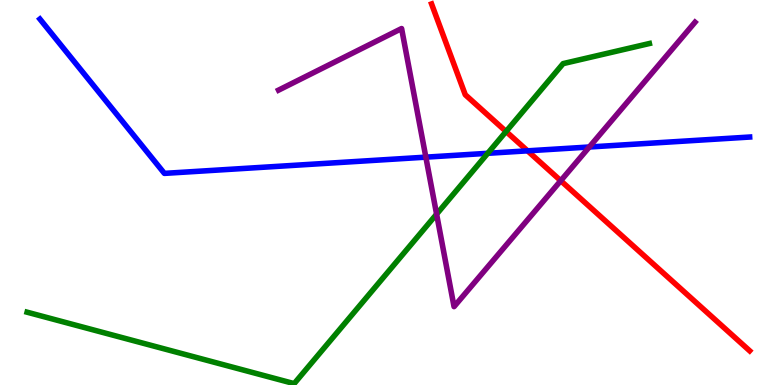[{'lines': ['blue', 'red'], 'intersections': [{'x': 6.81, 'y': 6.08}]}, {'lines': ['green', 'red'], 'intersections': [{'x': 6.53, 'y': 6.58}]}, {'lines': ['purple', 'red'], 'intersections': [{'x': 7.24, 'y': 5.31}]}, {'lines': ['blue', 'green'], 'intersections': [{'x': 6.29, 'y': 6.02}]}, {'lines': ['blue', 'purple'], 'intersections': [{'x': 5.49, 'y': 5.92}, {'x': 7.6, 'y': 6.18}]}, {'lines': ['green', 'purple'], 'intersections': [{'x': 5.63, 'y': 4.44}]}]